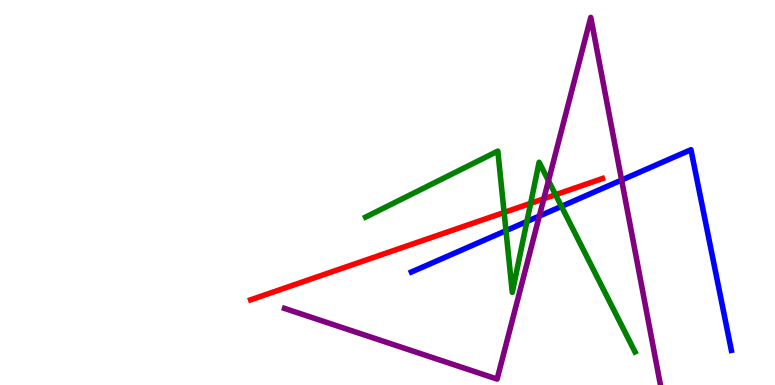[{'lines': ['blue', 'red'], 'intersections': []}, {'lines': ['green', 'red'], 'intersections': [{'x': 6.5, 'y': 4.48}, {'x': 6.85, 'y': 4.72}, {'x': 7.17, 'y': 4.94}]}, {'lines': ['purple', 'red'], 'intersections': [{'x': 7.02, 'y': 4.84}]}, {'lines': ['blue', 'green'], 'intersections': [{'x': 6.53, 'y': 4.01}, {'x': 6.8, 'y': 4.25}, {'x': 7.24, 'y': 4.64}]}, {'lines': ['blue', 'purple'], 'intersections': [{'x': 6.96, 'y': 4.39}, {'x': 8.02, 'y': 5.32}]}, {'lines': ['green', 'purple'], 'intersections': [{'x': 7.08, 'y': 5.31}]}]